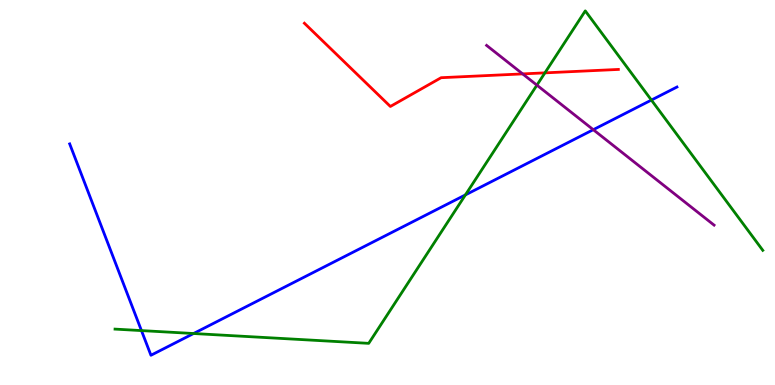[{'lines': ['blue', 'red'], 'intersections': []}, {'lines': ['green', 'red'], 'intersections': [{'x': 7.03, 'y': 8.11}]}, {'lines': ['purple', 'red'], 'intersections': [{'x': 6.74, 'y': 8.08}]}, {'lines': ['blue', 'green'], 'intersections': [{'x': 1.83, 'y': 1.41}, {'x': 2.5, 'y': 1.34}, {'x': 6.01, 'y': 4.94}, {'x': 8.41, 'y': 7.4}]}, {'lines': ['blue', 'purple'], 'intersections': [{'x': 7.66, 'y': 6.63}]}, {'lines': ['green', 'purple'], 'intersections': [{'x': 6.93, 'y': 7.79}]}]